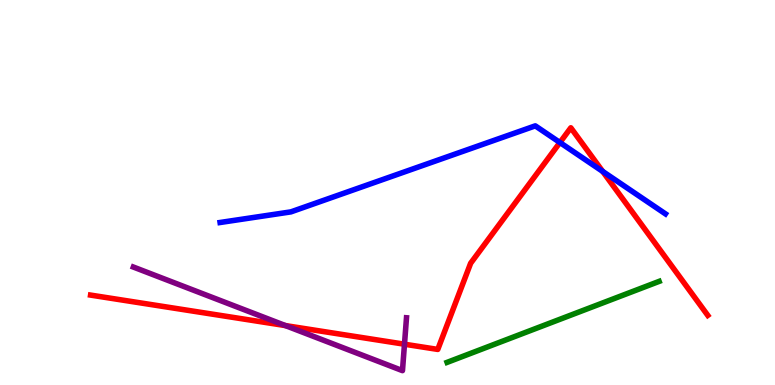[{'lines': ['blue', 'red'], 'intersections': [{'x': 7.22, 'y': 6.3}, {'x': 7.78, 'y': 5.55}]}, {'lines': ['green', 'red'], 'intersections': []}, {'lines': ['purple', 'red'], 'intersections': [{'x': 3.68, 'y': 1.54}, {'x': 5.22, 'y': 1.06}]}, {'lines': ['blue', 'green'], 'intersections': []}, {'lines': ['blue', 'purple'], 'intersections': []}, {'lines': ['green', 'purple'], 'intersections': []}]